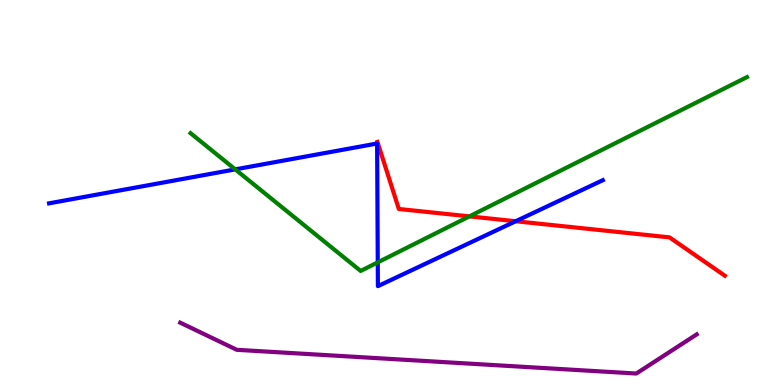[{'lines': ['blue', 'red'], 'intersections': [{'x': 6.65, 'y': 4.25}]}, {'lines': ['green', 'red'], 'intersections': [{'x': 6.06, 'y': 4.38}]}, {'lines': ['purple', 'red'], 'intersections': []}, {'lines': ['blue', 'green'], 'intersections': [{'x': 3.04, 'y': 5.6}, {'x': 4.87, 'y': 3.19}]}, {'lines': ['blue', 'purple'], 'intersections': []}, {'lines': ['green', 'purple'], 'intersections': []}]